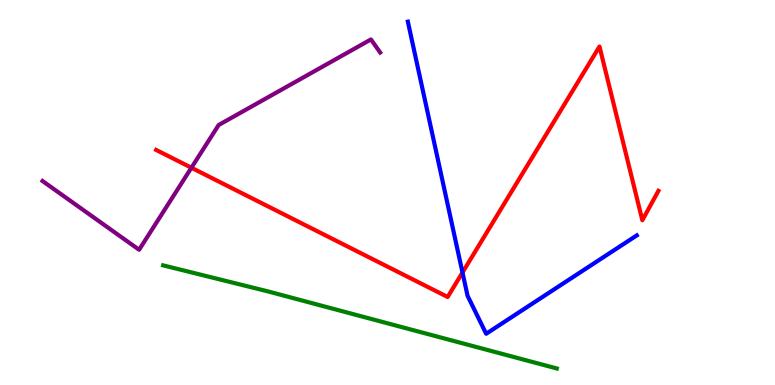[{'lines': ['blue', 'red'], 'intersections': [{'x': 5.97, 'y': 2.92}]}, {'lines': ['green', 'red'], 'intersections': []}, {'lines': ['purple', 'red'], 'intersections': [{'x': 2.47, 'y': 5.64}]}, {'lines': ['blue', 'green'], 'intersections': []}, {'lines': ['blue', 'purple'], 'intersections': []}, {'lines': ['green', 'purple'], 'intersections': []}]